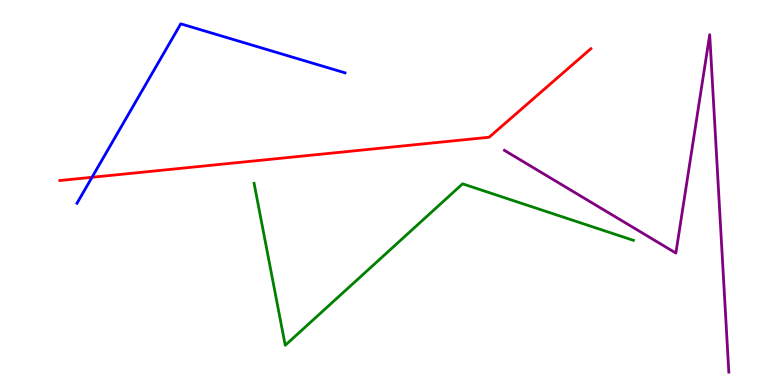[{'lines': ['blue', 'red'], 'intersections': [{'x': 1.19, 'y': 5.4}]}, {'lines': ['green', 'red'], 'intersections': []}, {'lines': ['purple', 'red'], 'intersections': []}, {'lines': ['blue', 'green'], 'intersections': []}, {'lines': ['blue', 'purple'], 'intersections': []}, {'lines': ['green', 'purple'], 'intersections': []}]